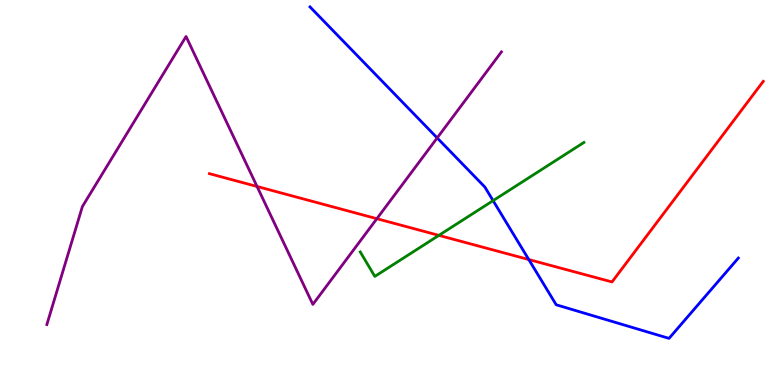[{'lines': ['blue', 'red'], 'intersections': [{'x': 6.82, 'y': 3.26}]}, {'lines': ['green', 'red'], 'intersections': [{'x': 5.66, 'y': 3.89}]}, {'lines': ['purple', 'red'], 'intersections': [{'x': 3.32, 'y': 5.16}, {'x': 4.86, 'y': 4.32}]}, {'lines': ['blue', 'green'], 'intersections': [{'x': 6.36, 'y': 4.79}]}, {'lines': ['blue', 'purple'], 'intersections': [{'x': 5.64, 'y': 6.42}]}, {'lines': ['green', 'purple'], 'intersections': []}]